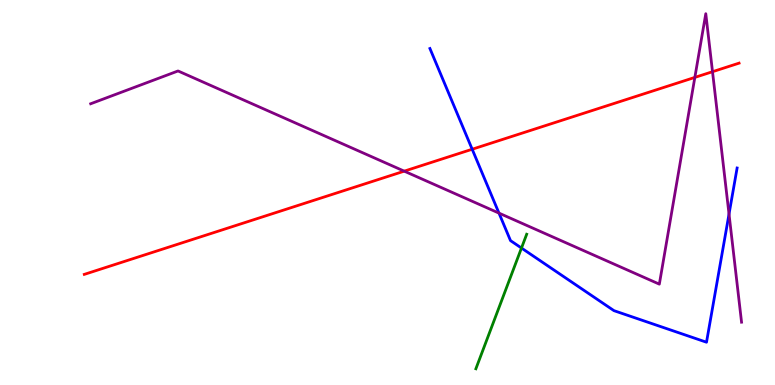[{'lines': ['blue', 'red'], 'intersections': [{'x': 6.09, 'y': 6.12}]}, {'lines': ['green', 'red'], 'intersections': []}, {'lines': ['purple', 'red'], 'intersections': [{'x': 5.22, 'y': 5.55}, {'x': 8.97, 'y': 7.99}, {'x': 9.19, 'y': 8.14}]}, {'lines': ['blue', 'green'], 'intersections': [{'x': 6.73, 'y': 3.56}]}, {'lines': ['blue', 'purple'], 'intersections': [{'x': 6.44, 'y': 4.46}, {'x': 9.41, 'y': 4.44}]}, {'lines': ['green', 'purple'], 'intersections': []}]